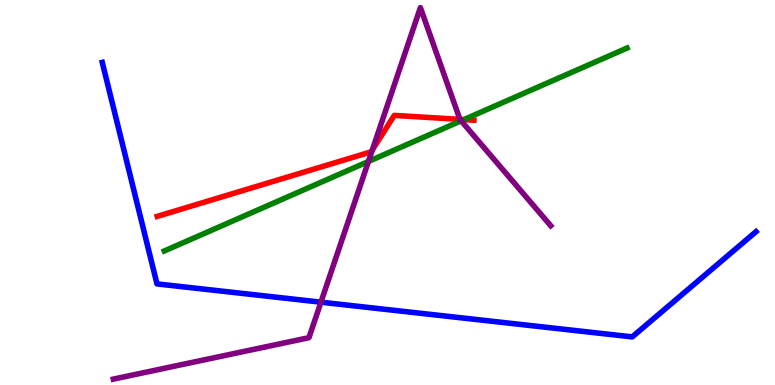[{'lines': ['blue', 'red'], 'intersections': []}, {'lines': ['green', 'red'], 'intersections': [{'x': 5.99, 'y': 6.89}]}, {'lines': ['purple', 'red'], 'intersections': [{'x': 4.8, 'y': 6.1}, {'x': 5.93, 'y': 6.9}]}, {'lines': ['blue', 'green'], 'intersections': []}, {'lines': ['blue', 'purple'], 'intersections': [{'x': 4.14, 'y': 2.15}]}, {'lines': ['green', 'purple'], 'intersections': [{'x': 4.75, 'y': 5.81}, {'x': 5.95, 'y': 6.86}]}]